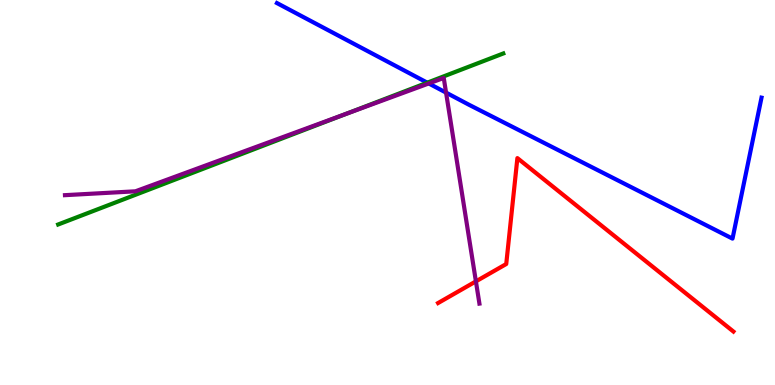[{'lines': ['blue', 'red'], 'intersections': []}, {'lines': ['green', 'red'], 'intersections': []}, {'lines': ['purple', 'red'], 'intersections': [{'x': 6.14, 'y': 2.69}]}, {'lines': ['blue', 'green'], 'intersections': [{'x': 5.51, 'y': 7.85}]}, {'lines': ['blue', 'purple'], 'intersections': [{'x': 5.53, 'y': 7.83}, {'x': 5.76, 'y': 7.59}]}, {'lines': ['green', 'purple'], 'intersections': [{'x': 4.47, 'y': 7.05}]}]